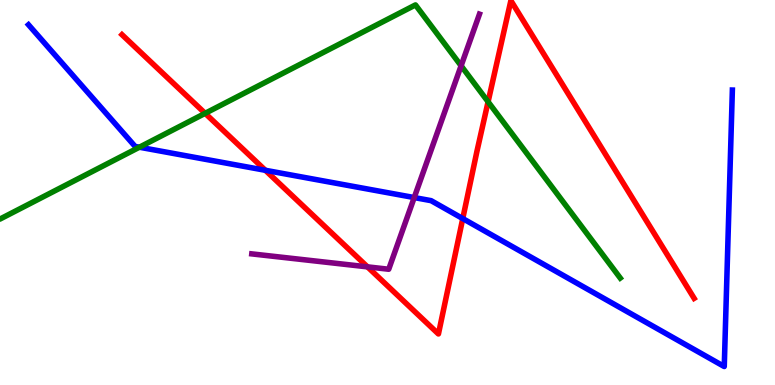[{'lines': ['blue', 'red'], 'intersections': [{'x': 3.42, 'y': 5.58}, {'x': 5.97, 'y': 4.32}]}, {'lines': ['green', 'red'], 'intersections': [{'x': 2.65, 'y': 7.06}, {'x': 6.3, 'y': 7.36}]}, {'lines': ['purple', 'red'], 'intersections': [{'x': 4.74, 'y': 3.07}]}, {'lines': ['blue', 'green'], 'intersections': [{'x': 1.8, 'y': 6.18}]}, {'lines': ['blue', 'purple'], 'intersections': [{'x': 5.34, 'y': 4.87}]}, {'lines': ['green', 'purple'], 'intersections': [{'x': 5.95, 'y': 8.29}]}]